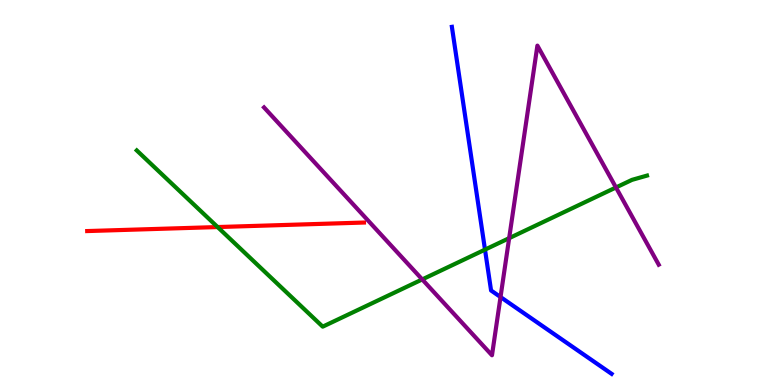[{'lines': ['blue', 'red'], 'intersections': []}, {'lines': ['green', 'red'], 'intersections': [{'x': 2.81, 'y': 4.1}]}, {'lines': ['purple', 'red'], 'intersections': []}, {'lines': ['blue', 'green'], 'intersections': [{'x': 6.26, 'y': 3.52}]}, {'lines': ['blue', 'purple'], 'intersections': [{'x': 6.46, 'y': 2.28}]}, {'lines': ['green', 'purple'], 'intersections': [{'x': 5.45, 'y': 2.74}, {'x': 6.57, 'y': 3.81}, {'x': 7.95, 'y': 5.13}]}]